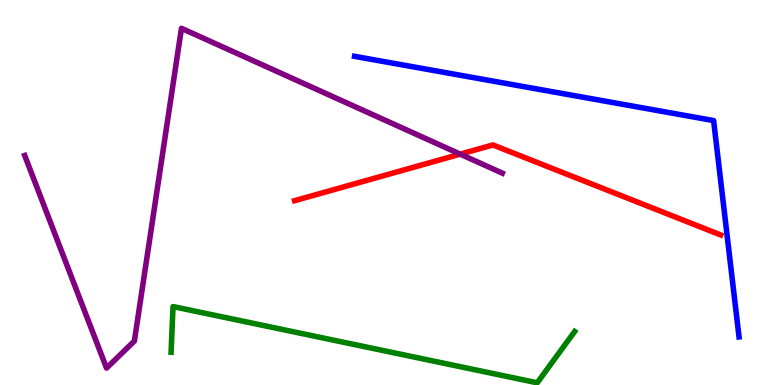[{'lines': ['blue', 'red'], 'intersections': []}, {'lines': ['green', 'red'], 'intersections': []}, {'lines': ['purple', 'red'], 'intersections': [{'x': 5.94, 'y': 6.0}]}, {'lines': ['blue', 'green'], 'intersections': []}, {'lines': ['blue', 'purple'], 'intersections': []}, {'lines': ['green', 'purple'], 'intersections': []}]